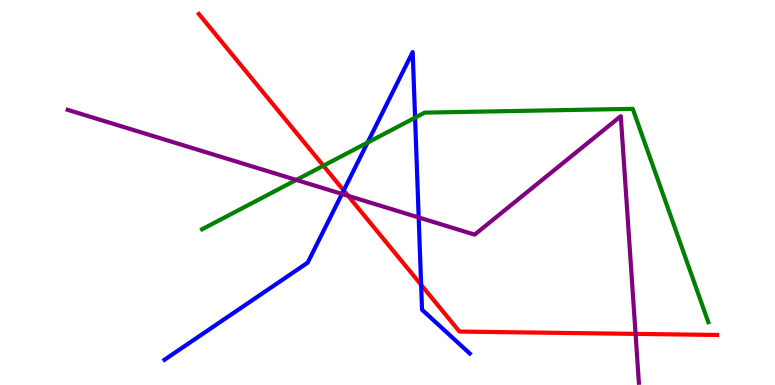[{'lines': ['blue', 'red'], 'intersections': [{'x': 4.43, 'y': 5.05}, {'x': 5.43, 'y': 2.6}]}, {'lines': ['green', 'red'], 'intersections': [{'x': 4.17, 'y': 5.7}]}, {'lines': ['purple', 'red'], 'intersections': [{'x': 4.49, 'y': 4.91}, {'x': 8.2, 'y': 1.33}]}, {'lines': ['blue', 'green'], 'intersections': [{'x': 4.74, 'y': 6.3}, {'x': 5.36, 'y': 6.94}]}, {'lines': ['blue', 'purple'], 'intersections': [{'x': 4.41, 'y': 4.96}, {'x': 5.4, 'y': 4.35}]}, {'lines': ['green', 'purple'], 'intersections': [{'x': 3.82, 'y': 5.33}]}]